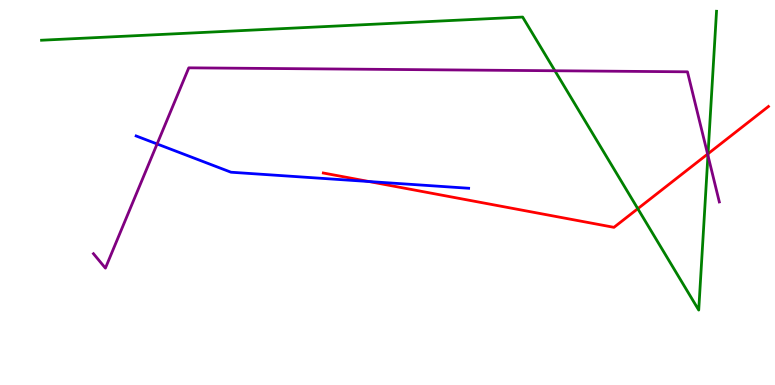[{'lines': ['blue', 'red'], 'intersections': [{'x': 4.76, 'y': 5.28}]}, {'lines': ['green', 'red'], 'intersections': [{'x': 8.23, 'y': 4.58}, {'x': 9.14, 'y': 6.01}]}, {'lines': ['purple', 'red'], 'intersections': [{'x': 9.13, 'y': 6.0}]}, {'lines': ['blue', 'green'], 'intersections': []}, {'lines': ['blue', 'purple'], 'intersections': [{'x': 2.03, 'y': 6.26}]}, {'lines': ['green', 'purple'], 'intersections': [{'x': 7.16, 'y': 8.16}, {'x': 9.13, 'y': 5.96}]}]